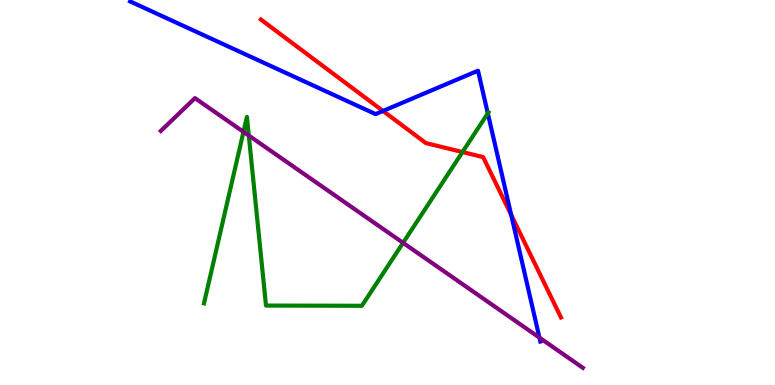[{'lines': ['blue', 'red'], 'intersections': [{'x': 4.94, 'y': 7.12}, {'x': 6.6, 'y': 4.42}]}, {'lines': ['green', 'red'], 'intersections': [{'x': 5.97, 'y': 6.05}]}, {'lines': ['purple', 'red'], 'intersections': []}, {'lines': ['blue', 'green'], 'intersections': [{'x': 6.29, 'y': 7.06}]}, {'lines': ['blue', 'purple'], 'intersections': [{'x': 6.96, 'y': 1.23}]}, {'lines': ['green', 'purple'], 'intersections': [{'x': 3.14, 'y': 6.58}, {'x': 3.21, 'y': 6.48}, {'x': 5.2, 'y': 3.69}]}]